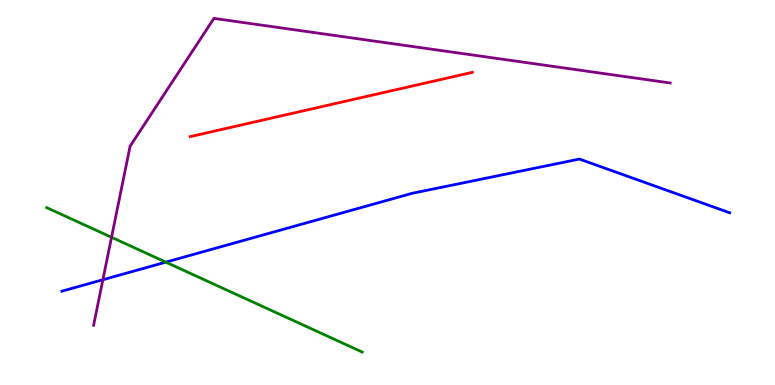[{'lines': ['blue', 'red'], 'intersections': []}, {'lines': ['green', 'red'], 'intersections': []}, {'lines': ['purple', 'red'], 'intersections': []}, {'lines': ['blue', 'green'], 'intersections': [{'x': 2.14, 'y': 3.19}]}, {'lines': ['blue', 'purple'], 'intersections': [{'x': 1.33, 'y': 2.73}]}, {'lines': ['green', 'purple'], 'intersections': [{'x': 1.44, 'y': 3.84}]}]